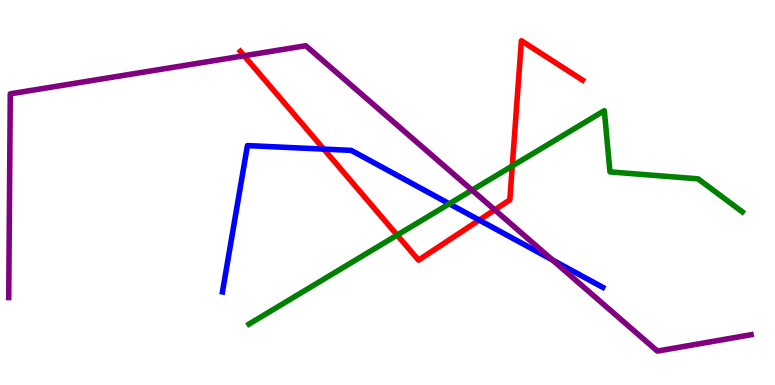[{'lines': ['blue', 'red'], 'intersections': [{'x': 4.18, 'y': 6.13}, {'x': 6.18, 'y': 4.28}]}, {'lines': ['green', 'red'], 'intersections': [{'x': 5.12, 'y': 3.89}, {'x': 6.61, 'y': 5.69}]}, {'lines': ['purple', 'red'], 'intersections': [{'x': 3.15, 'y': 8.55}, {'x': 6.38, 'y': 4.55}]}, {'lines': ['blue', 'green'], 'intersections': [{'x': 5.8, 'y': 4.71}]}, {'lines': ['blue', 'purple'], 'intersections': [{'x': 7.13, 'y': 3.25}]}, {'lines': ['green', 'purple'], 'intersections': [{'x': 6.09, 'y': 5.06}]}]